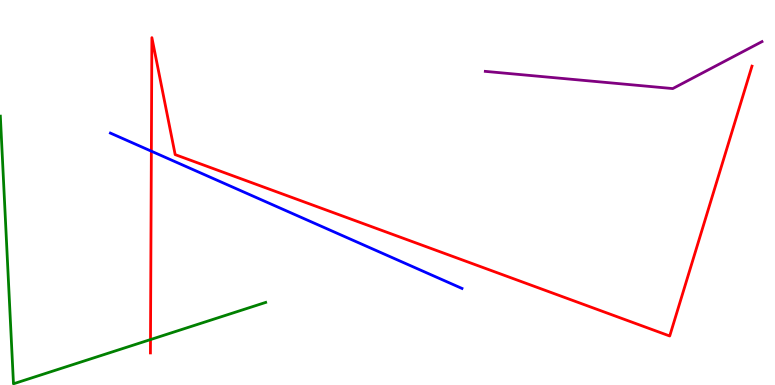[{'lines': ['blue', 'red'], 'intersections': [{'x': 1.95, 'y': 6.07}]}, {'lines': ['green', 'red'], 'intersections': [{'x': 1.94, 'y': 1.18}]}, {'lines': ['purple', 'red'], 'intersections': []}, {'lines': ['blue', 'green'], 'intersections': []}, {'lines': ['blue', 'purple'], 'intersections': []}, {'lines': ['green', 'purple'], 'intersections': []}]